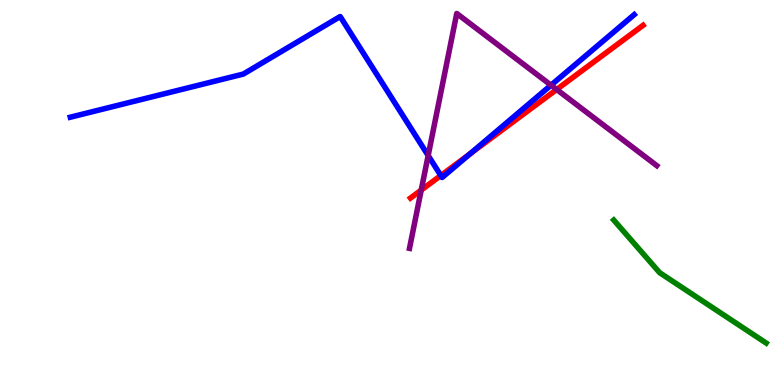[{'lines': ['blue', 'red'], 'intersections': [{'x': 5.69, 'y': 5.44}, {'x': 6.07, 'y': 6.0}]}, {'lines': ['green', 'red'], 'intersections': []}, {'lines': ['purple', 'red'], 'intersections': [{'x': 5.44, 'y': 5.06}, {'x': 7.18, 'y': 7.68}]}, {'lines': ['blue', 'green'], 'intersections': []}, {'lines': ['blue', 'purple'], 'intersections': [{'x': 5.52, 'y': 5.96}, {'x': 7.11, 'y': 7.79}]}, {'lines': ['green', 'purple'], 'intersections': []}]